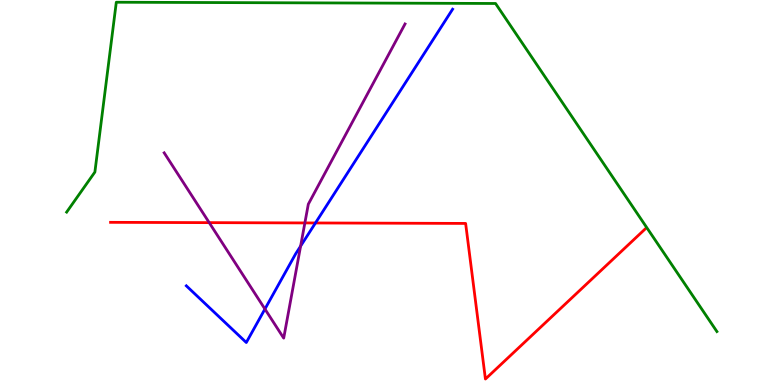[{'lines': ['blue', 'red'], 'intersections': [{'x': 4.07, 'y': 4.21}]}, {'lines': ['green', 'red'], 'intersections': []}, {'lines': ['purple', 'red'], 'intersections': [{'x': 2.7, 'y': 4.22}, {'x': 3.93, 'y': 4.21}]}, {'lines': ['blue', 'green'], 'intersections': []}, {'lines': ['blue', 'purple'], 'intersections': [{'x': 3.42, 'y': 1.97}, {'x': 3.88, 'y': 3.61}]}, {'lines': ['green', 'purple'], 'intersections': []}]